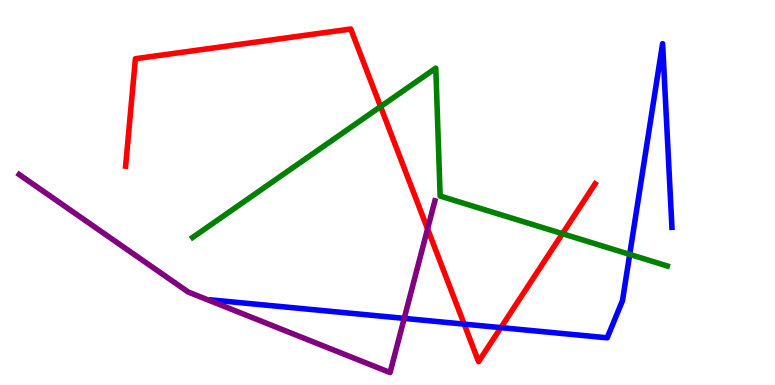[{'lines': ['blue', 'red'], 'intersections': [{'x': 5.99, 'y': 1.58}, {'x': 6.46, 'y': 1.49}]}, {'lines': ['green', 'red'], 'intersections': [{'x': 4.91, 'y': 7.23}, {'x': 7.26, 'y': 3.93}]}, {'lines': ['purple', 'red'], 'intersections': [{'x': 5.52, 'y': 4.06}]}, {'lines': ['blue', 'green'], 'intersections': [{'x': 8.13, 'y': 3.39}]}, {'lines': ['blue', 'purple'], 'intersections': [{'x': 5.22, 'y': 1.73}]}, {'lines': ['green', 'purple'], 'intersections': []}]